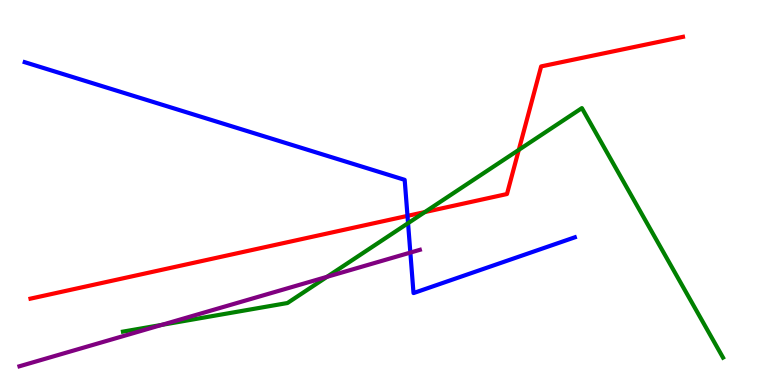[{'lines': ['blue', 'red'], 'intersections': [{'x': 5.26, 'y': 4.39}]}, {'lines': ['green', 'red'], 'intersections': [{'x': 5.48, 'y': 4.49}, {'x': 6.69, 'y': 6.11}]}, {'lines': ['purple', 'red'], 'intersections': []}, {'lines': ['blue', 'green'], 'intersections': [{'x': 5.27, 'y': 4.2}]}, {'lines': ['blue', 'purple'], 'intersections': [{'x': 5.29, 'y': 3.44}]}, {'lines': ['green', 'purple'], 'intersections': [{'x': 2.09, 'y': 1.56}, {'x': 4.22, 'y': 2.81}]}]